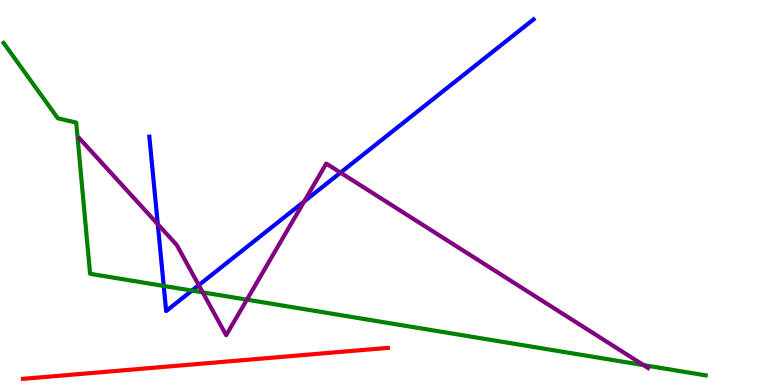[{'lines': ['blue', 'red'], 'intersections': []}, {'lines': ['green', 'red'], 'intersections': []}, {'lines': ['purple', 'red'], 'intersections': []}, {'lines': ['blue', 'green'], 'intersections': [{'x': 2.11, 'y': 2.57}, {'x': 2.48, 'y': 2.45}]}, {'lines': ['blue', 'purple'], 'intersections': [{'x': 2.04, 'y': 4.18}, {'x': 2.56, 'y': 2.59}, {'x': 3.92, 'y': 4.77}, {'x': 4.39, 'y': 5.52}]}, {'lines': ['green', 'purple'], 'intersections': [{'x': 2.62, 'y': 2.41}, {'x': 3.19, 'y': 2.22}, {'x': 8.3, 'y': 0.517}]}]